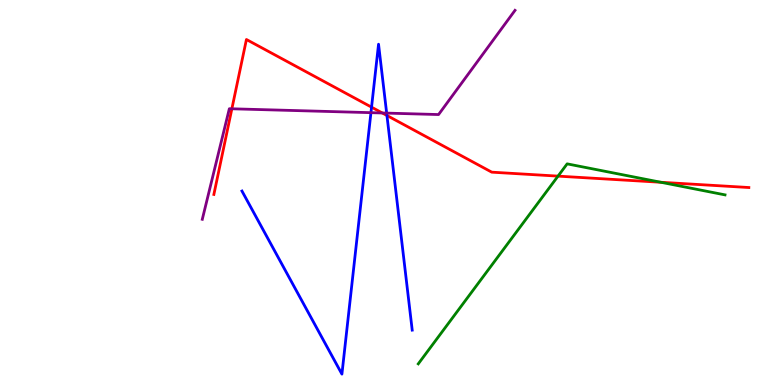[{'lines': ['blue', 'red'], 'intersections': [{'x': 4.79, 'y': 7.22}, {'x': 4.99, 'y': 7.0}]}, {'lines': ['green', 'red'], 'intersections': [{'x': 7.2, 'y': 5.43}, {'x': 8.53, 'y': 5.27}]}, {'lines': ['purple', 'red'], 'intersections': [{'x': 2.99, 'y': 7.17}, {'x': 4.93, 'y': 7.07}]}, {'lines': ['blue', 'green'], 'intersections': []}, {'lines': ['blue', 'purple'], 'intersections': [{'x': 4.79, 'y': 7.07}, {'x': 4.99, 'y': 7.06}]}, {'lines': ['green', 'purple'], 'intersections': []}]